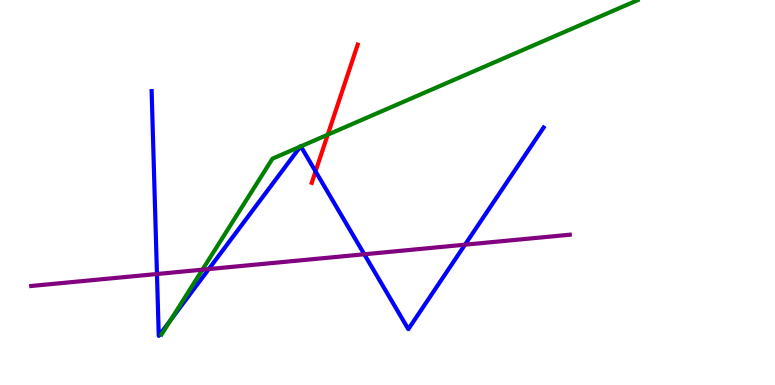[{'lines': ['blue', 'red'], 'intersections': [{'x': 4.07, 'y': 5.55}]}, {'lines': ['green', 'red'], 'intersections': [{'x': 4.23, 'y': 6.5}]}, {'lines': ['purple', 'red'], 'intersections': []}, {'lines': ['blue', 'green'], 'intersections': [{'x': 2.2, 'y': 1.69}, {'x': 3.88, 'y': 6.19}, {'x': 3.88, 'y': 6.2}]}, {'lines': ['blue', 'purple'], 'intersections': [{'x': 2.03, 'y': 2.88}, {'x': 2.69, 'y': 3.01}, {'x': 4.7, 'y': 3.4}, {'x': 6.0, 'y': 3.64}]}, {'lines': ['green', 'purple'], 'intersections': [{'x': 2.61, 'y': 3.0}]}]